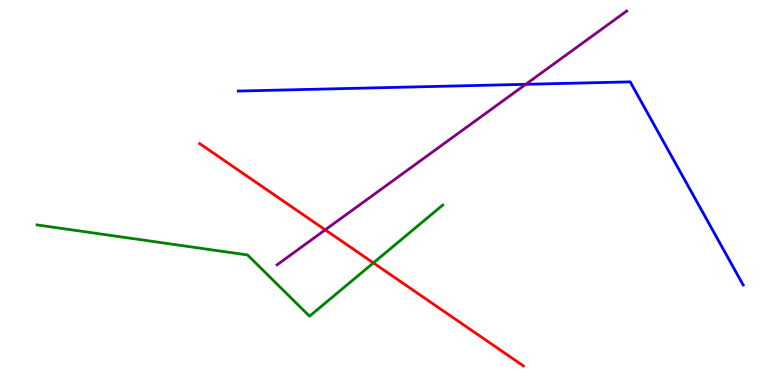[{'lines': ['blue', 'red'], 'intersections': []}, {'lines': ['green', 'red'], 'intersections': [{'x': 4.82, 'y': 3.17}]}, {'lines': ['purple', 'red'], 'intersections': [{'x': 4.2, 'y': 4.03}]}, {'lines': ['blue', 'green'], 'intersections': []}, {'lines': ['blue', 'purple'], 'intersections': [{'x': 6.78, 'y': 7.81}]}, {'lines': ['green', 'purple'], 'intersections': []}]